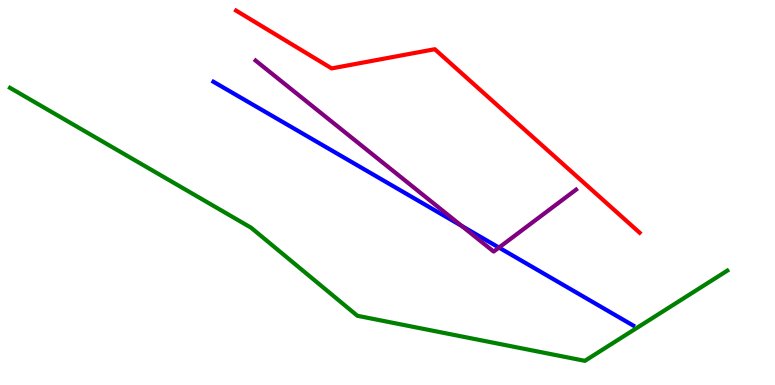[{'lines': ['blue', 'red'], 'intersections': []}, {'lines': ['green', 'red'], 'intersections': []}, {'lines': ['purple', 'red'], 'intersections': []}, {'lines': ['blue', 'green'], 'intersections': []}, {'lines': ['blue', 'purple'], 'intersections': [{'x': 5.96, 'y': 4.13}, {'x': 6.44, 'y': 3.57}]}, {'lines': ['green', 'purple'], 'intersections': []}]